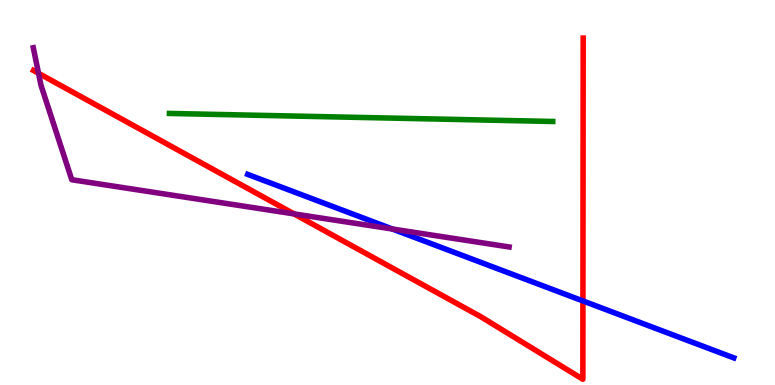[{'lines': ['blue', 'red'], 'intersections': [{'x': 7.52, 'y': 2.18}]}, {'lines': ['green', 'red'], 'intersections': []}, {'lines': ['purple', 'red'], 'intersections': [{'x': 0.497, 'y': 8.1}, {'x': 3.79, 'y': 4.44}]}, {'lines': ['blue', 'green'], 'intersections': []}, {'lines': ['blue', 'purple'], 'intersections': [{'x': 5.06, 'y': 4.05}]}, {'lines': ['green', 'purple'], 'intersections': []}]